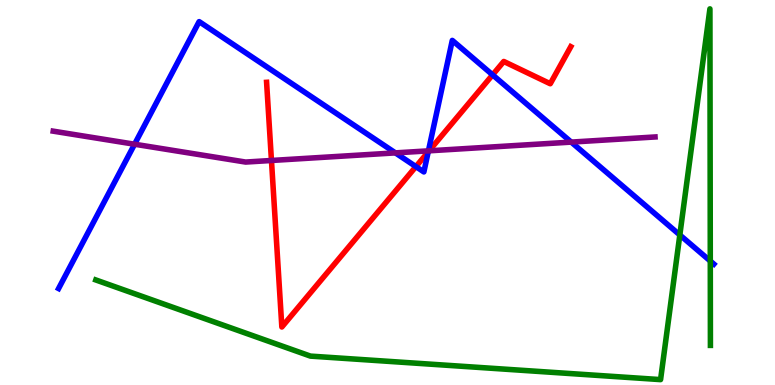[{'lines': ['blue', 'red'], 'intersections': [{'x': 5.37, 'y': 5.67}, {'x': 5.53, 'y': 6.05}, {'x': 6.36, 'y': 8.06}]}, {'lines': ['green', 'red'], 'intersections': []}, {'lines': ['purple', 'red'], 'intersections': [{'x': 3.5, 'y': 5.83}, {'x': 5.54, 'y': 6.08}]}, {'lines': ['blue', 'green'], 'intersections': [{'x': 8.77, 'y': 3.9}, {'x': 9.17, 'y': 3.22}]}, {'lines': ['blue', 'purple'], 'intersections': [{'x': 1.74, 'y': 6.25}, {'x': 5.1, 'y': 6.03}, {'x': 5.53, 'y': 6.08}, {'x': 7.37, 'y': 6.31}]}, {'lines': ['green', 'purple'], 'intersections': []}]